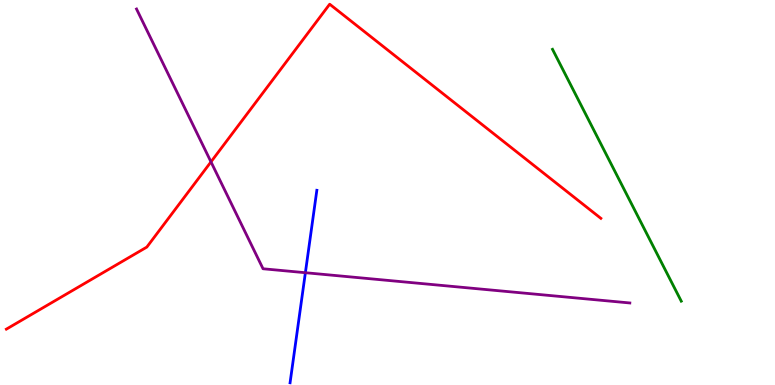[{'lines': ['blue', 'red'], 'intersections': []}, {'lines': ['green', 'red'], 'intersections': []}, {'lines': ['purple', 'red'], 'intersections': [{'x': 2.72, 'y': 5.8}]}, {'lines': ['blue', 'green'], 'intersections': []}, {'lines': ['blue', 'purple'], 'intersections': [{'x': 3.94, 'y': 2.92}]}, {'lines': ['green', 'purple'], 'intersections': []}]